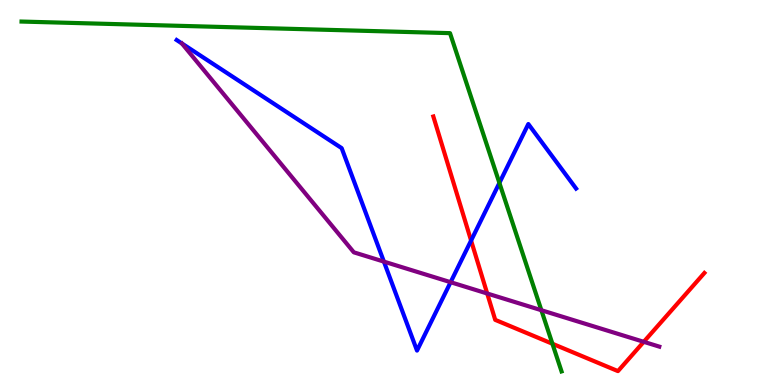[{'lines': ['blue', 'red'], 'intersections': [{'x': 6.08, 'y': 3.75}]}, {'lines': ['green', 'red'], 'intersections': [{'x': 7.13, 'y': 1.07}]}, {'lines': ['purple', 'red'], 'intersections': [{'x': 6.29, 'y': 2.38}, {'x': 8.31, 'y': 1.12}]}, {'lines': ['blue', 'green'], 'intersections': [{'x': 6.44, 'y': 5.25}]}, {'lines': ['blue', 'purple'], 'intersections': [{'x': 4.95, 'y': 3.2}, {'x': 5.81, 'y': 2.67}]}, {'lines': ['green', 'purple'], 'intersections': [{'x': 6.99, 'y': 1.94}]}]